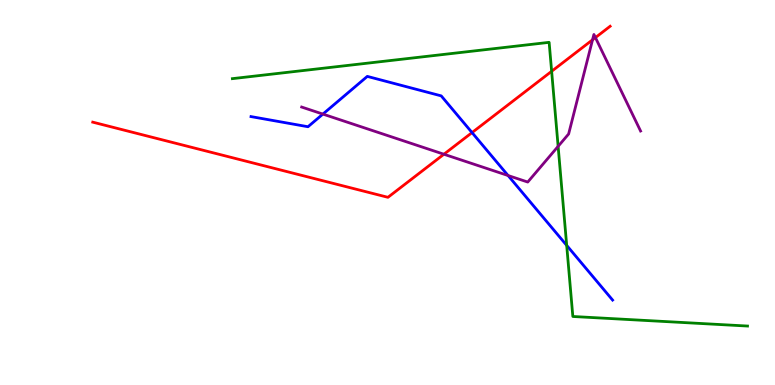[{'lines': ['blue', 'red'], 'intersections': [{'x': 6.09, 'y': 6.56}]}, {'lines': ['green', 'red'], 'intersections': [{'x': 7.12, 'y': 8.15}]}, {'lines': ['purple', 'red'], 'intersections': [{'x': 5.73, 'y': 5.99}, {'x': 7.65, 'y': 8.97}, {'x': 7.68, 'y': 9.02}]}, {'lines': ['blue', 'green'], 'intersections': [{'x': 7.31, 'y': 3.63}]}, {'lines': ['blue', 'purple'], 'intersections': [{'x': 4.17, 'y': 7.04}, {'x': 6.56, 'y': 5.44}]}, {'lines': ['green', 'purple'], 'intersections': [{'x': 7.2, 'y': 6.2}]}]